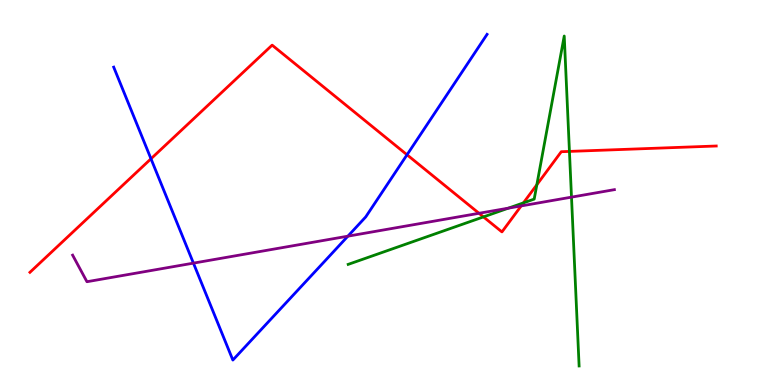[{'lines': ['blue', 'red'], 'intersections': [{'x': 1.95, 'y': 5.88}, {'x': 5.25, 'y': 5.98}]}, {'lines': ['green', 'red'], 'intersections': [{'x': 6.24, 'y': 4.37}, {'x': 6.75, 'y': 4.73}, {'x': 6.93, 'y': 5.2}, {'x': 7.35, 'y': 6.07}]}, {'lines': ['purple', 'red'], 'intersections': [{'x': 6.18, 'y': 4.46}, {'x': 6.72, 'y': 4.65}]}, {'lines': ['blue', 'green'], 'intersections': []}, {'lines': ['blue', 'purple'], 'intersections': [{'x': 2.5, 'y': 3.17}, {'x': 4.49, 'y': 3.87}]}, {'lines': ['green', 'purple'], 'intersections': [{'x': 6.56, 'y': 4.59}, {'x': 7.37, 'y': 4.88}]}]